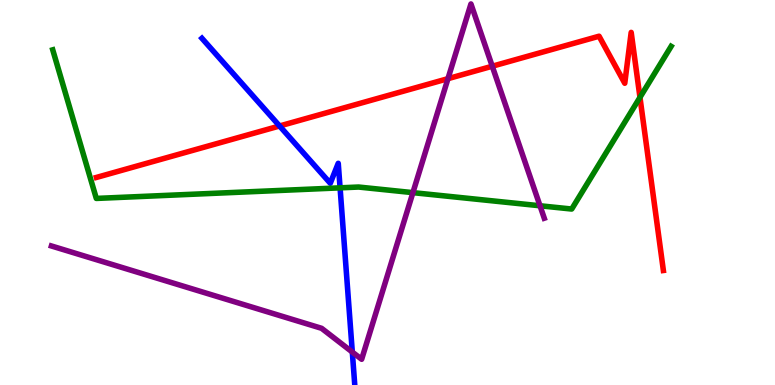[{'lines': ['blue', 'red'], 'intersections': [{'x': 3.61, 'y': 6.73}]}, {'lines': ['green', 'red'], 'intersections': [{'x': 8.26, 'y': 7.47}]}, {'lines': ['purple', 'red'], 'intersections': [{'x': 5.78, 'y': 7.96}, {'x': 6.35, 'y': 8.28}]}, {'lines': ['blue', 'green'], 'intersections': [{'x': 4.39, 'y': 5.12}]}, {'lines': ['blue', 'purple'], 'intersections': [{'x': 4.55, 'y': 0.855}]}, {'lines': ['green', 'purple'], 'intersections': [{'x': 5.33, 'y': 5.0}, {'x': 6.97, 'y': 4.66}]}]